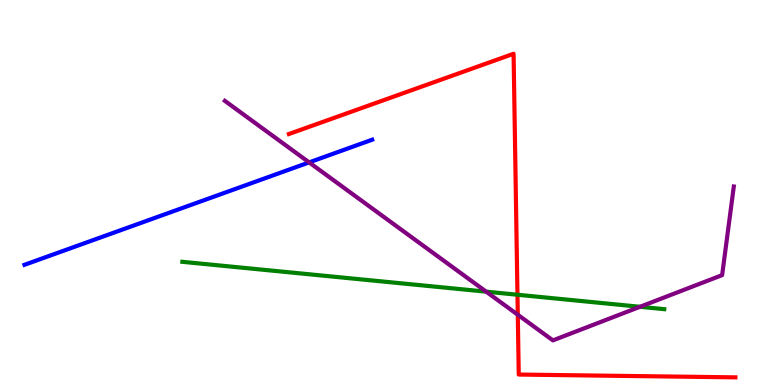[{'lines': ['blue', 'red'], 'intersections': []}, {'lines': ['green', 'red'], 'intersections': [{'x': 6.68, 'y': 2.34}]}, {'lines': ['purple', 'red'], 'intersections': [{'x': 6.68, 'y': 1.82}]}, {'lines': ['blue', 'green'], 'intersections': []}, {'lines': ['blue', 'purple'], 'intersections': [{'x': 3.99, 'y': 5.78}]}, {'lines': ['green', 'purple'], 'intersections': [{'x': 6.27, 'y': 2.42}, {'x': 8.26, 'y': 2.03}]}]